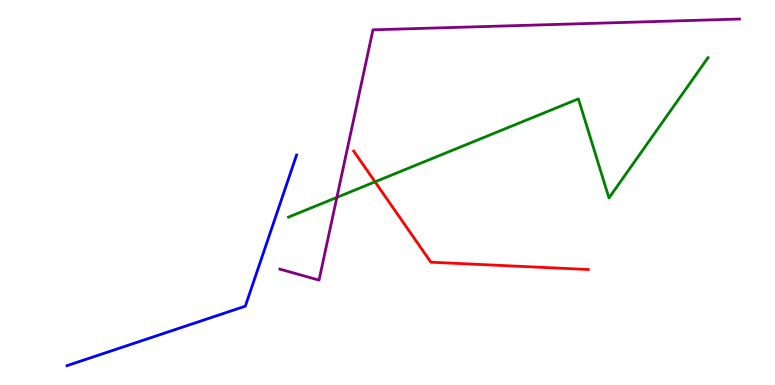[{'lines': ['blue', 'red'], 'intersections': []}, {'lines': ['green', 'red'], 'intersections': [{'x': 4.84, 'y': 5.28}]}, {'lines': ['purple', 'red'], 'intersections': []}, {'lines': ['blue', 'green'], 'intersections': []}, {'lines': ['blue', 'purple'], 'intersections': []}, {'lines': ['green', 'purple'], 'intersections': [{'x': 4.35, 'y': 4.87}]}]